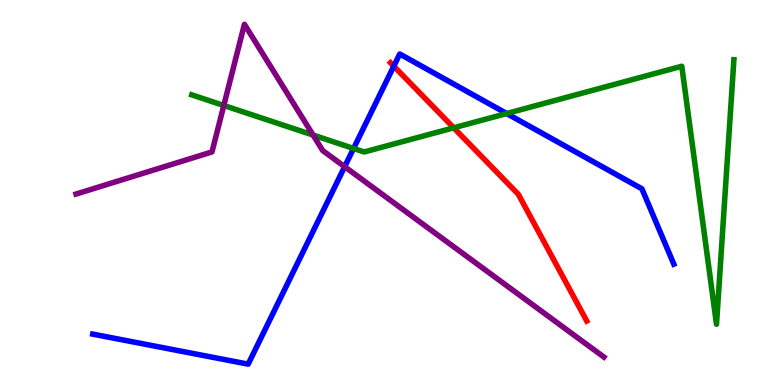[{'lines': ['blue', 'red'], 'intersections': [{'x': 5.08, 'y': 8.28}]}, {'lines': ['green', 'red'], 'intersections': [{'x': 5.85, 'y': 6.68}]}, {'lines': ['purple', 'red'], 'intersections': []}, {'lines': ['blue', 'green'], 'intersections': [{'x': 4.56, 'y': 6.14}, {'x': 6.54, 'y': 7.05}]}, {'lines': ['blue', 'purple'], 'intersections': [{'x': 4.45, 'y': 5.67}]}, {'lines': ['green', 'purple'], 'intersections': [{'x': 2.89, 'y': 7.26}, {'x': 4.04, 'y': 6.49}]}]